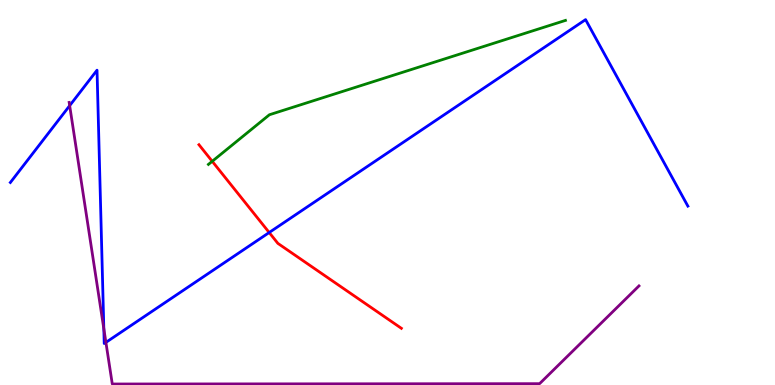[{'lines': ['blue', 'red'], 'intersections': [{'x': 3.47, 'y': 3.96}]}, {'lines': ['green', 'red'], 'intersections': [{'x': 2.74, 'y': 5.81}]}, {'lines': ['purple', 'red'], 'intersections': []}, {'lines': ['blue', 'green'], 'intersections': []}, {'lines': ['blue', 'purple'], 'intersections': [{'x': 0.899, 'y': 7.26}, {'x': 1.34, 'y': 1.46}, {'x': 1.37, 'y': 1.11}]}, {'lines': ['green', 'purple'], 'intersections': []}]